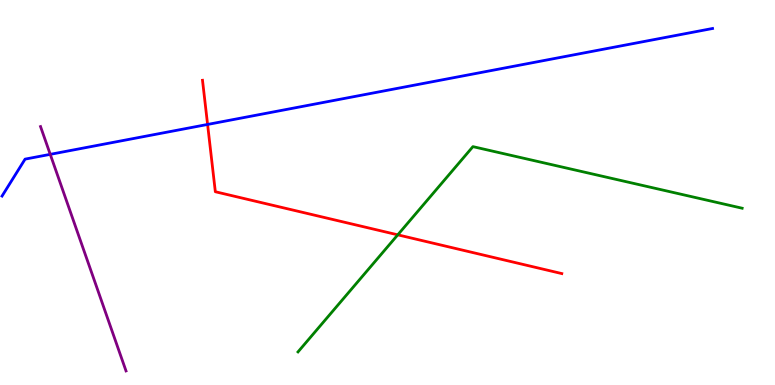[{'lines': ['blue', 'red'], 'intersections': [{'x': 2.68, 'y': 6.77}]}, {'lines': ['green', 'red'], 'intersections': [{'x': 5.13, 'y': 3.9}]}, {'lines': ['purple', 'red'], 'intersections': []}, {'lines': ['blue', 'green'], 'intersections': []}, {'lines': ['blue', 'purple'], 'intersections': [{'x': 0.648, 'y': 5.99}]}, {'lines': ['green', 'purple'], 'intersections': []}]